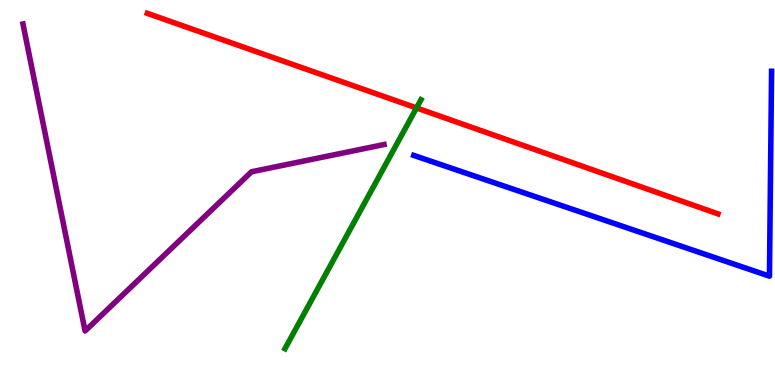[{'lines': ['blue', 'red'], 'intersections': []}, {'lines': ['green', 'red'], 'intersections': [{'x': 5.37, 'y': 7.2}]}, {'lines': ['purple', 'red'], 'intersections': []}, {'lines': ['blue', 'green'], 'intersections': []}, {'lines': ['blue', 'purple'], 'intersections': []}, {'lines': ['green', 'purple'], 'intersections': []}]